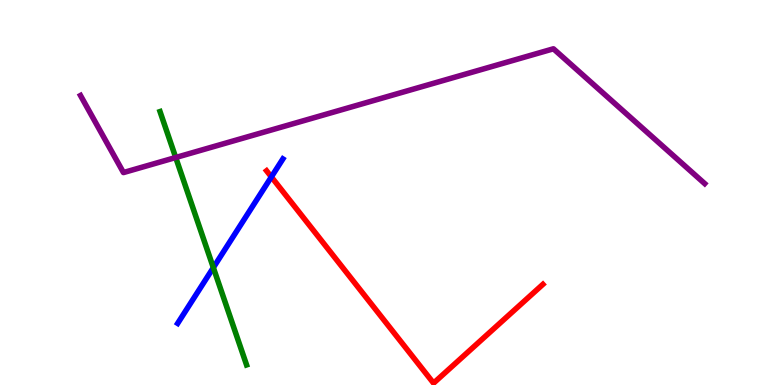[{'lines': ['blue', 'red'], 'intersections': [{'x': 3.5, 'y': 5.4}]}, {'lines': ['green', 'red'], 'intersections': []}, {'lines': ['purple', 'red'], 'intersections': []}, {'lines': ['blue', 'green'], 'intersections': [{'x': 2.75, 'y': 3.05}]}, {'lines': ['blue', 'purple'], 'intersections': []}, {'lines': ['green', 'purple'], 'intersections': [{'x': 2.27, 'y': 5.91}]}]